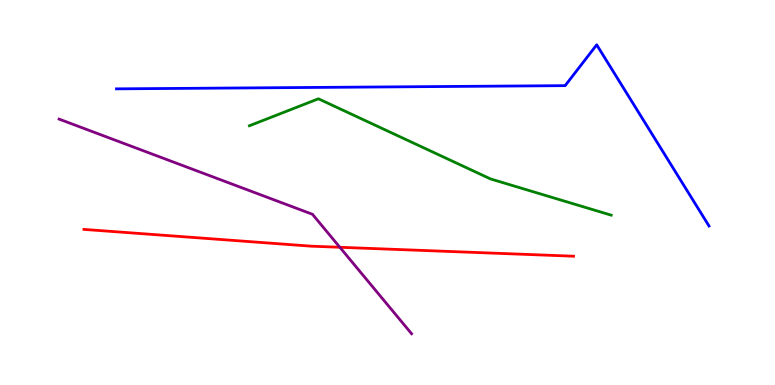[{'lines': ['blue', 'red'], 'intersections': []}, {'lines': ['green', 'red'], 'intersections': []}, {'lines': ['purple', 'red'], 'intersections': [{'x': 4.39, 'y': 3.58}]}, {'lines': ['blue', 'green'], 'intersections': []}, {'lines': ['blue', 'purple'], 'intersections': []}, {'lines': ['green', 'purple'], 'intersections': []}]